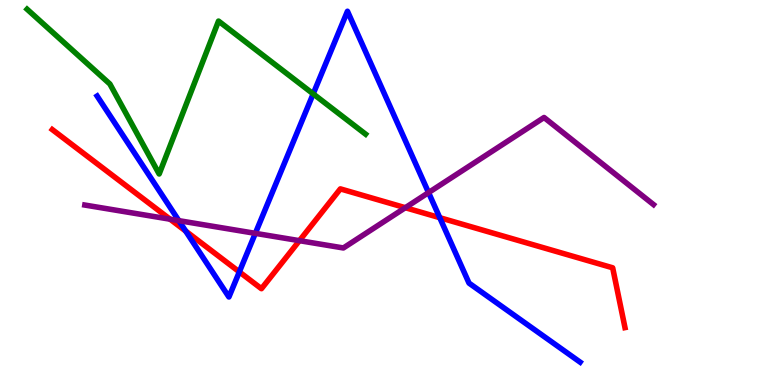[{'lines': ['blue', 'red'], 'intersections': [{'x': 2.4, 'y': 4.0}, {'x': 3.09, 'y': 2.94}, {'x': 5.67, 'y': 4.35}]}, {'lines': ['green', 'red'], 'intersections': []}, {'lines': ['purple', 'red'], 'intersections': [{'x': 2.19, 'y': 4.31}, {'x': 3.86, 'y': 3.75}, {'x': 5.23, 'y': 4.61}]}, {'lines': ['blue', 'green'], 'intersections': [{'x': 4.04, 'y': 7.56}]}, {'lines': ['blue', 'purple'], 'intersections': [{'x': 2.31, 'y': 4.27}, {'x': 3.29, 'y': 3.94}, {'x': 5.53, 'y': 5.0}]}, {'lines': ['green', 'purple'], 'intersections': []}]